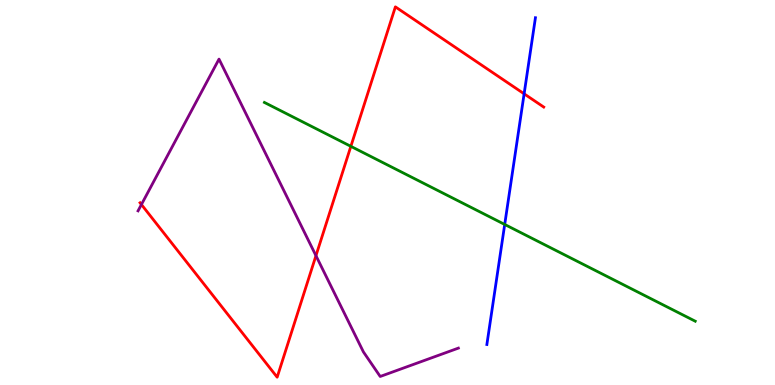[{'lines': ['blue', 'red'], 'intersections': [{'x': 6.76, 'y': 7.56}]}, {'lines': ['green', 'red'], 'intersections': [{'x': 4.53, 'y': 6.2}]}, {'lines': ['purple', 'red'], 'intersections': [{'x': 1.82, 'y': 4.69}, {'x': 4.08, 'y': 3.36}]}, {'lines': ['blue', 'green'], 'intersections': [{'x': 6.51, 'y': 4.17}]}, {'lines': ['blue', 'purple'], 'intersections': []}, {'lines': ['green', 'purple'], 'intersections': []}]